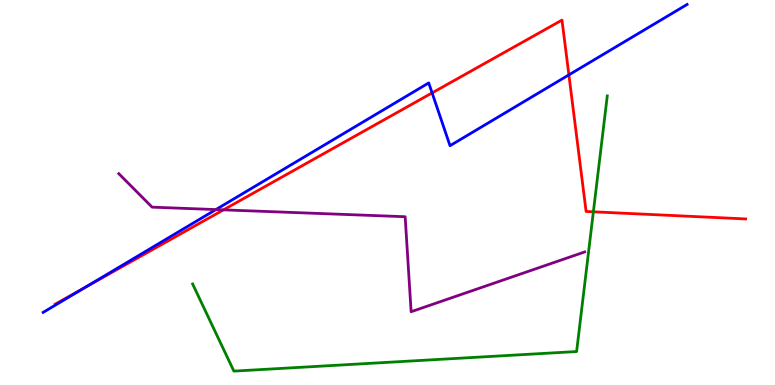[{'lines': ['blue', 'red'], 'intersections': [{'x': 1.1, 'y': 2.54}, {'x': 5.58, 'y': 7.59}, {'x': 7.34, 'y': 8.06}]}, {'lines': ['green', 'red'], 'intersections': [{'x': 7.66, 'y': 4.5}]}, {'lines': ['purple', 'red'], 'intersections': [{'x': 2.88, 'y': 4.55}]}, {'lines': ['blue', 'green'], 'intersections': []}, {'lines': ['blue', 'purple'], 'intersections': [{'x': 2.79, 'y': 4.56}]}, {'lines': ['green', 'purple'], 'intersections': []}]